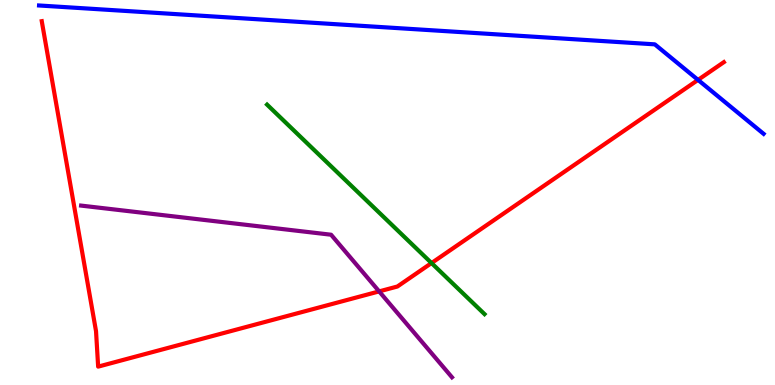[{'lines': ['blue', 'red'], 'intersections': [{'x': 9.01, 'y': 7.92}]}, {'lines': ['green', 'red'], 'intersections': [{'x': 5.57, 'y': 3.17}]}, {'lines': ['purple', 'red'], 'intersections': [{'x': 4.89, 'y': 2.43}]}, {'lines': ['blue', 'green'], 'intersections': []}, {'lines': ['blue', 'purple'], 'intersections': []}, {'lines': ['green', 'purple'], 'intersections': []}]